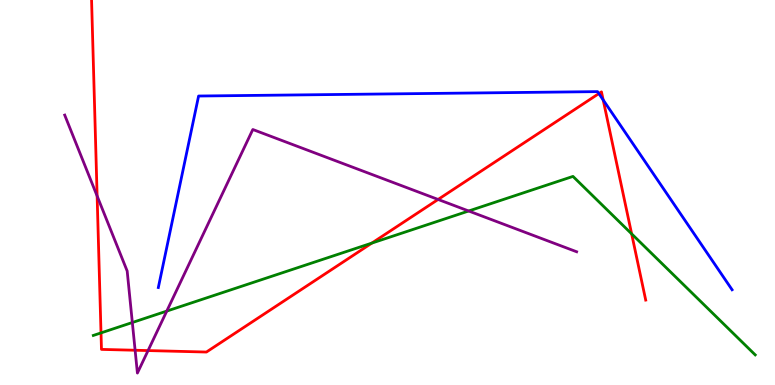[{'lines': ['blue', 'red'], 'intersections': [{'x': 7.73, 'y': 7.57}, {'x': 7.78, 'y': 7.4}]}, {'lines': ['green', 'red'], 'intersections': [{'x': 1.3, 'y': 1.35}, {'x': 4.8, 'y': 3.69}, {'x': 8.15, 'y': 3.93}]}, {'lines': ['purple', 'red'], 'intersections': [{'x': 1.25, 'y': 4.91}, {'x': 1.74, 'y': 0.903}, {'x': 1.91, 'y': 0.894}, {'x': 5.65, 'y': 4.82}]}, {'lines': ['blue', 'green'], 'intersections': []}, {'lines': ['blue', 'purple'], 'intersections': []}, {'lines': ['green', 'purple'], 'intersections': [{'x': 1.71, 'y': 1.62}, {'x': 2.15, 'y': 1.92}, {'x': 6.05, 'y': 4.52}]}]